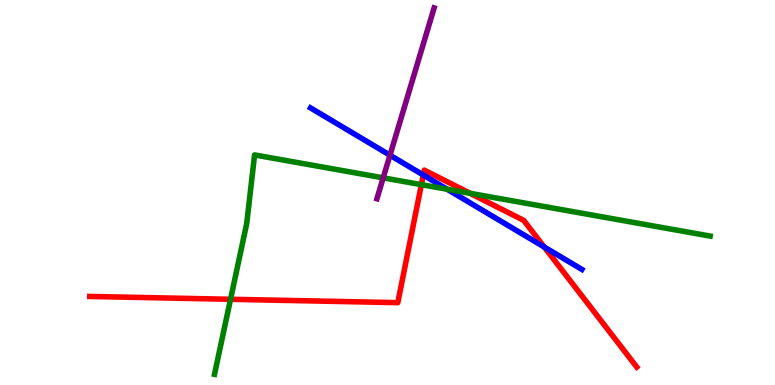[{'lines': ['blue', 'red'], 'intersections': [{'x': 5.46, 'y': 5.45}, {'x': 7.02, 'y': 3.58}]}, {'lines': ['green', 'red'], 'intersections': [{'x': 2.97, 'y': 2.23}, {'x': 5.44, 'y': 5.2}, {'x': 6.07, 'y': 4.98}]}, {'lines': ['purple', 'red'], 'intersections': []}, {'lines': ['blue', 'green'], 'intersections': [{'x': 5.77, 'y': 5.08}]}, {'lines': ['blue', 'purple'], 'intersections': [{'x': 5.03, 'y': 5.97}]}, {'lines': ['green', 'purple'], 'intersections': [{'x': 4.94, 'y': 5.38}]}]